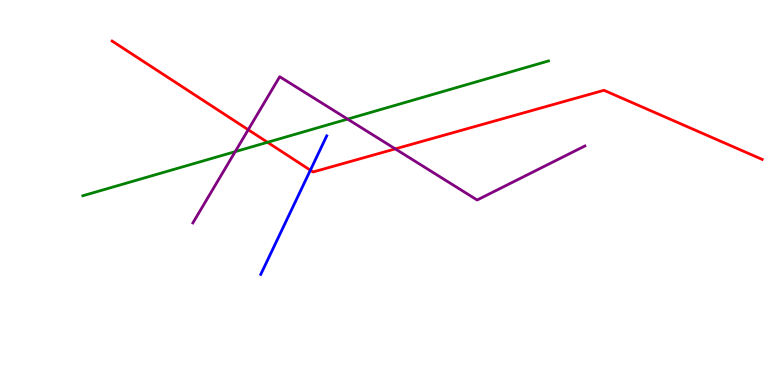[{'lines': ['blue', 'red'], 'intersections': [{'x': 4.0, 'y': 5.58}]}, {'lines': ['green', 'red'], 'intersections': [{'x': 3.45, 'y': 6.3}]}, {'lines': ['purple', 'red'], 'intersections': [{'x': 3.2, 'y': 6.63}, {'x': 5.1, 'y': 6.13}]}, {'lines': ['blue', 'green'], 'intersections': []}, {'lines': ['blue', 'purple'], 'intersections': []}, {'lines': ['green', 'purple'], 'intersections': [{'x': 3.04, 'y': 6.06}, {'x': 4.49, 'y': 6.91}]}]